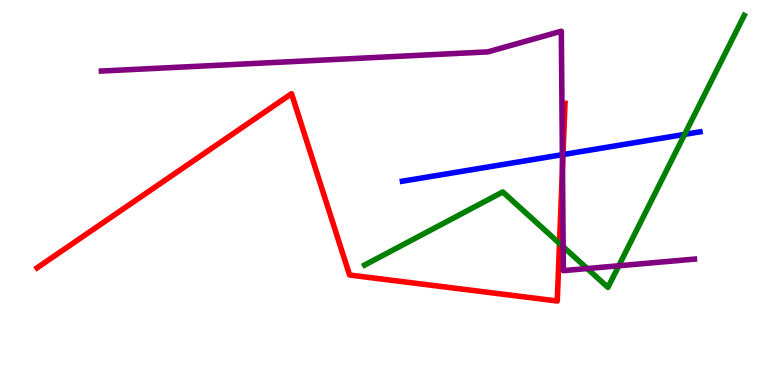[{'lines': ['blue', 'red'], 'intersections': [{'x': 7.26, 'y': 5.99}]}, {'lines': ['green', 'red'], 'intersections': [{'x': 7.22, 'y': 3.68}]}, {'lines': ['purple', 'red'], 'intersections': [{'x': 7.26, 'y': 5.64}]}, {'lines': ['blue', 'green'], 'intersections': [{'x': 8.83, 'y': 6.51}]}, {'lines': ['blue', 'purple'], 'intersections': [{'x': 7.26, 'y': 5.98}]}, {'lines': ['green', 'purple'], 'intersections': [{'x': 7.27, 'y': 3.59}, {'x': 7.58, 'y': 3.02}, {'x': 7.98, 'y': 3.1}]}]